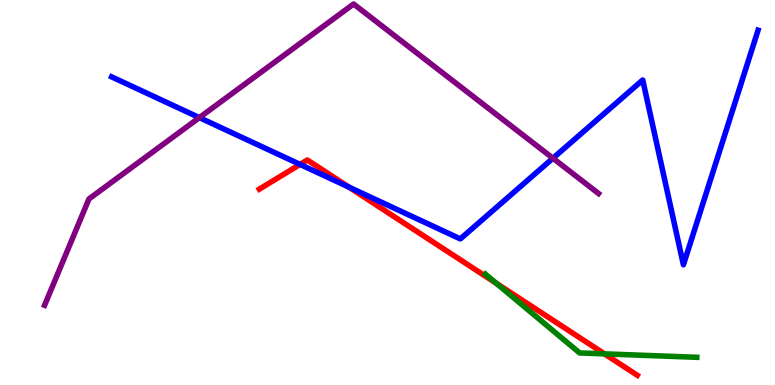[{'lines': ['blue', 'red'], 'intersections': [{'x': 3.87, 'y': 5.73}, {'x': 4.5, 'y': 5.14}]}, {'lines': ['green', 'red'], 'intersections': [{'x': 6.4, 'y': 2.64}, {'x': 7.8, 'y': 0.809}]}, {'lines': ['purple', 'red'], 'intersections': []}, {'lines': ['blue', 'green'], 'intersections': []}, {'lines': ['blue', 'purple'], 'intersections': [{'x': 2.57, 'y': 6.94}, {'x': 7.13, 'y': 5.89}]}, {'lines': ['green', 'purple'], 'intersections': []}]